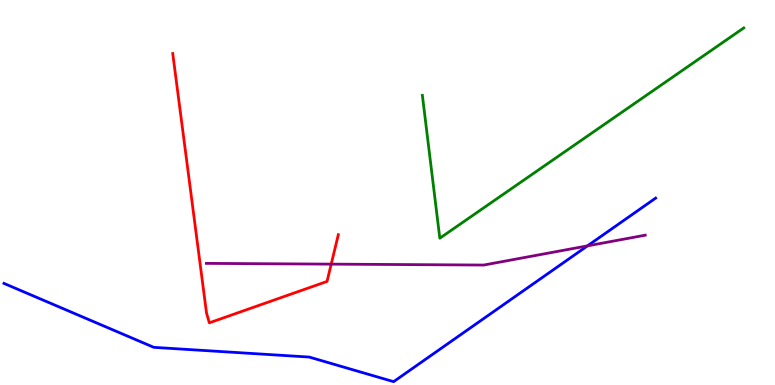[{'lines': ['blue', 'red'], 'intersections': []}, {'lines': ['green', 'red'], 'intersections': []}, {'lines': ['purple', 'red'], 'intersections': [{'x': 4.27, 'y': 3.14}]}, {'lines': ['blue', 'green'], 'intersections': []}, {'lines': ['blue', 'purple'], 'intersections': [{'x': 7.58, 'y': 3.61}]}, {'lines': ['green', 'purple'], 'intersections': []}]